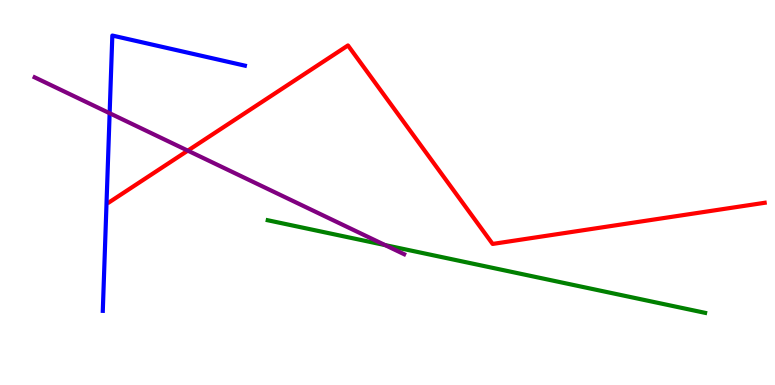[{'lines': ['blue', 'red'], 'intersections': []}, {'lines': ['green', 'red'], 'intersections': []}, {'lines': ['purple', 'red'], 'intersections': [{'x': 2.42, 'y': 6.09}]}, {'lines': ['blue', 'green'], 'intersections': []}, {'lines': ['blue', 'purple'], 'intersections': [{'x': 1.41, 'y': 7.06}]}, {'lines': ['green', 'purple'], 'intersections': [{'x': 4.97, 'y': 3.63}]}]